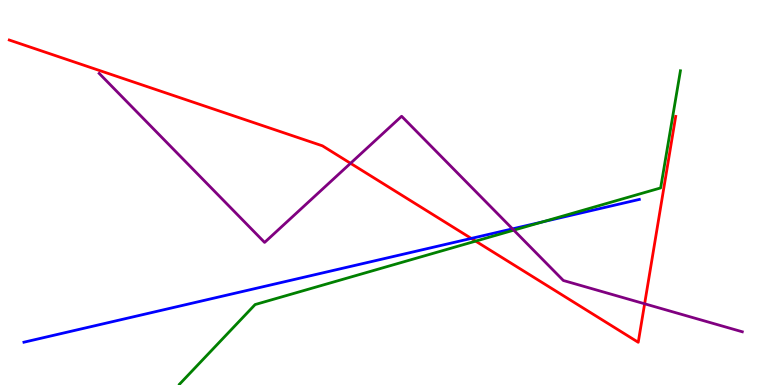[{'lines': ['blue', 'red'], 'intersections': [{'x': 6.08, 'y': 3.81}]}, {'lines': ['green', 'red'], 'intersections': [{'x': 6.14, 'y': 3.74}]}, {'lines': ['purple', 'red'], 'intersections': [{'x': 4.52, 'y': 5.76}, {'x': 8.32, 'y': 2.11}]}, {'lines': ['blue', 'green'], 'intersections': [{'x': 7.0, 'y': 4.24}]}, {'lines': ['blue', 'purple'], 'intersections': [{'x': 6.61, 'y': 4.06}]}, {'lines': ['green', 'purple'], 'intersections': [{'x': 6.63, 'y': 4.02}]}]